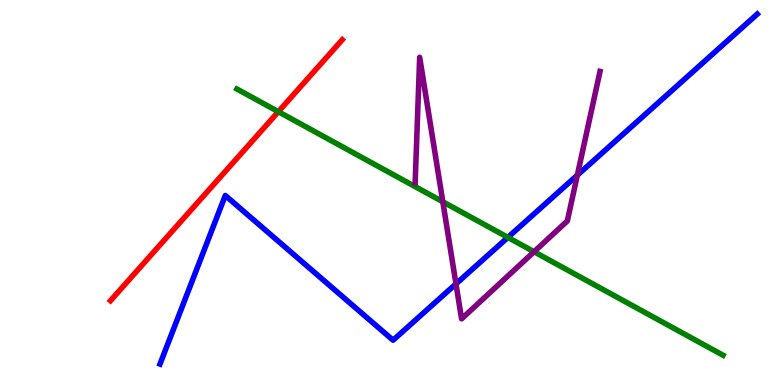[{'lines': ['blue', 'red'], 'intersections': []}, {'lines': ['green', 'red'], 'intersections': [{'x': 3.59, 'y': 7.1}]}, {'lines': ['purple', 'red'], 'intersections': []}, {'lines': ['blue', 'green'], 'intersections': [{'x': 6.55, 'y': 3.83}]}, {'lines': ['blue', 'purple'], 'intersections': [{'x': 5.88, 'y': 2.63}, {'x': 7.45, 'y': 5.45}]}, {'lines': ['green', 'purple'], 'intersections': [{'x': 5.71, 'y': 4.76}, {'x': 6.89, 'y': 3.46}]}]